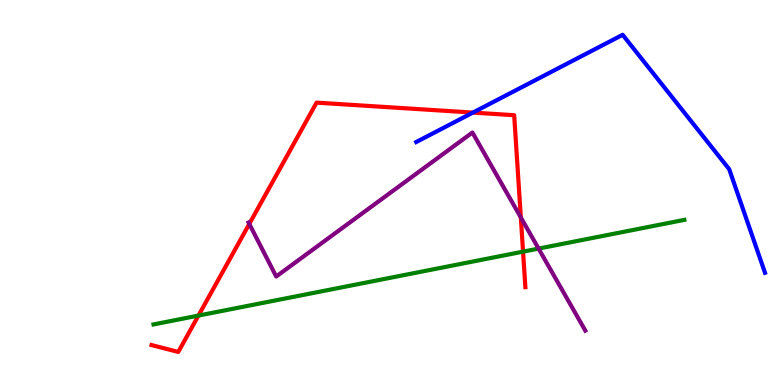[{'lines': ['blue', 'red'], 'intersections': [{'x': 6.1, 'y': 7.08}]}, {'lines': ['green', 'red'], 'intersections': [{'x': 2.56, 'y': 1.8}, {'x': 6.75, 'y': 3.46}]}, {'lines': ['purple', 'red'], 'intersections': [{'x': 3.22, 'y': 4.18}, {'x': 6.72, 'y': 4.35}]}, {'lines': ['blue', 'green'], 'intersections': []}, {'lines': ['blue', 'purple'], 'intersections': []}, {'lines': ['green', 'purple'], 'intersections': [{'x': 6.95, 'y': 3.54}]}]